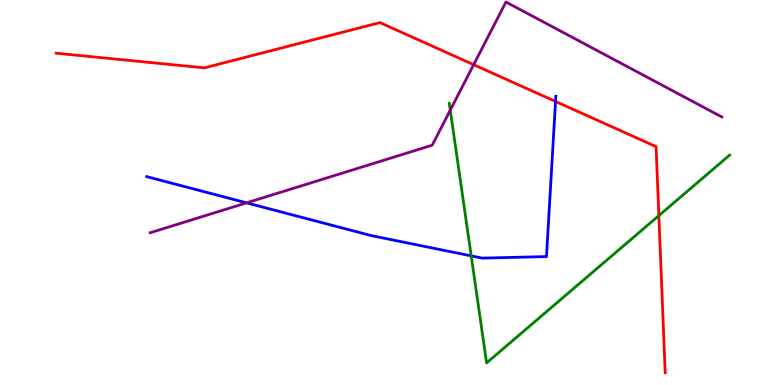[{'lines': ['blue', 'red'], 'intersections': [{'x': 7.17, 'y': 7.36}]}, {'lines': ['green', 'red'], 'intersections': [{'x': 8.5, 'y': 4.4}]}, {'lines': ['purple', 'red'], 'intersections': [{'x': 6.11, 'y': 8.32}]}, {'lines': ['blue', 'green'], 'intersections': [{'x': 6.08, 'y': 3.35}]}, {'lines': ['blue', 'purple'], 'intersections': [{'x': 3.18, 'y': 4.73}]}, {'lines': ['green', 'purple'], 'intersections': [{'x': 5.81, 'y': 7.14}]}]